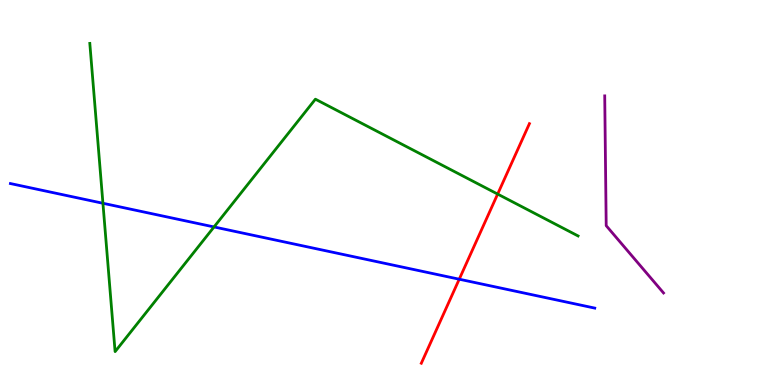[{'lines': ['blue', 'red'], 'intersections': [{'x': 5.93, 'y': 2.75}]}, {'lines': ['green', 'red'], 'intersections': [{'x': 6.42, 'y': 4.96}]}, {'lines': ['purple', 'red'], 'intersections': []}, {'lines': ['blue', 'green'], 'intersections': [{'x': 1.33, 'y': 4.72}, {'x': 2.76, 'y': 4.11}]}, {'lines': ['blue', 'purple'], 'intersections': []}, {'lines': ['green', 'purple'], 'intersections': []}]